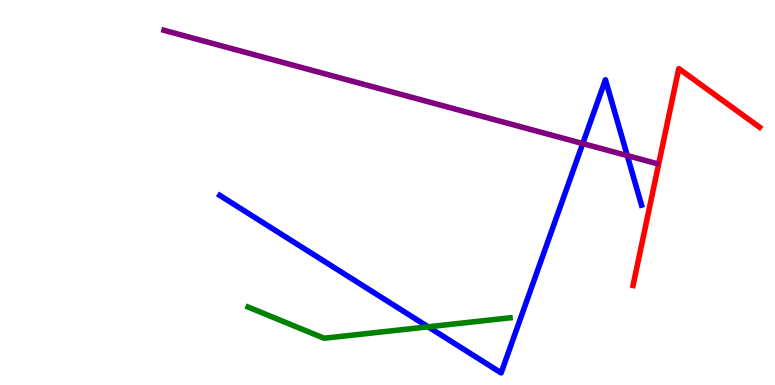[{'lines': ['blue', 'red'], 'intersections': []}, {'lines': ['green', 'red'], 'intersections': []}, {'lines': ['purple', 'red'], 'intersections': []}, {'lines': ['blue', 'green'], 'intersections': [{'x': 5.52, 'y': 1.51}]}, {'lines': ['blue', 'purple'], 'intersections': [{'x': 7.52, 'y': 6.27}, {'x': 8.09, 'y': 5.96}]}, {'lines': ['green', 'purple'], 'intersections': []}]